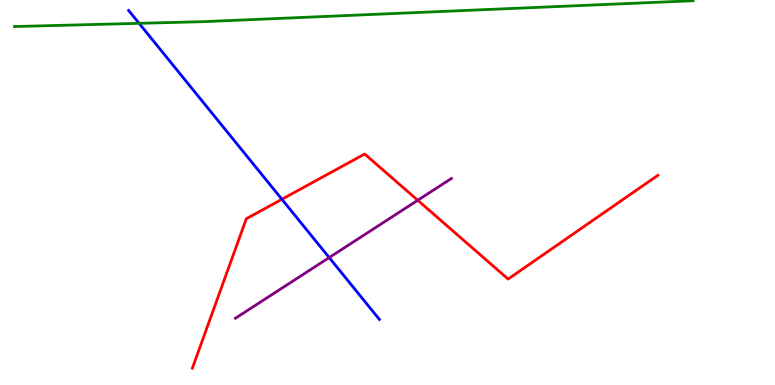[{'lines': ['blue', 'red'], 'intersections': [{'x': 3.64, 'y': 4.82}]}, {'lines': ['green', 'red'], 'intersections': []}, {'lines': ['purple', 'red'], 'intersections': [{'x': 5.39, 'y': 4.8}]}, {'lines': ['blue', 'green'], 'intersections': [{'x': 1.79, 'y': 9.39}]}, {'lines': ['blue', 'purple'], 'intersections': [{'x': 4.25, 'y': 3.31}]}, {'lines': ['green', 'purple'], 'intersections': []}]